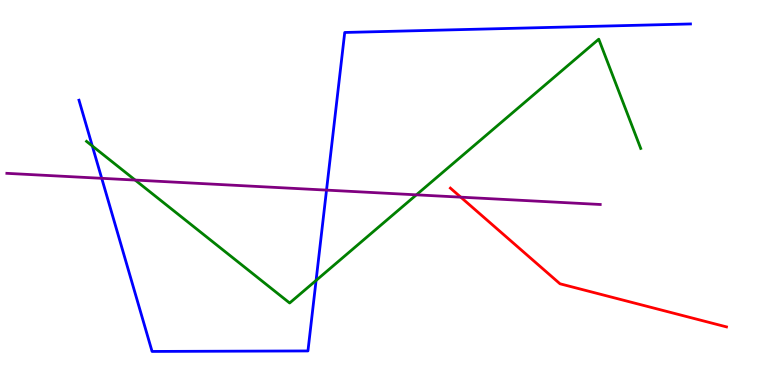[{'lines': ['blue', 'red'], 'intersections': []}, {'lines': ['green', 'red'], 'intersections': []}, {'lines': ['purple', 'red'], 'intersections': [{'x': 5.95, 'y': 4.88}]}, {'lines': ['blue', 'green'], 'intersections': [{'x': 1.19, 'y': 6.21}, {'x': 4.08, 'y': 2.72}]}, {'lines': ['blue', 'purple'], 'intersections': [{'x': 1.31, 'y': 5.37}, {'x': 4.21, 'y': 5.06}]}, {'lines': ['green', 'purple'], 'intersections': [{'x': 1.74, 'y': 5.32}, {'x': 5.37, 'y': 4.94}]}]